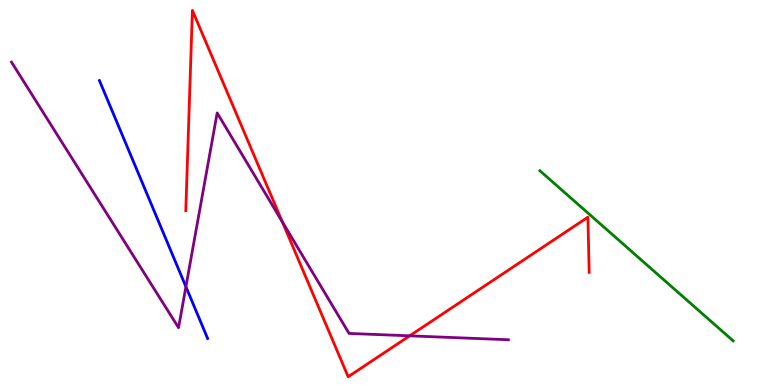[{'lines': ['blue', 'red'], 'intersections': []}, {'lines': ['green', 'red'], 'intersections': []}, {'lines': ['purple', 'red'], 'intersections': [{'x': 3.64, 'y': 4.24}, {'x': 5.29, 'y': 1.28}]}, {'lines': ['blue', 'green'], 'intersections': []}, {'lines': ['blue', 'purple'], 'intersections': [{'x': 2.4, 'y': 2.55}]}, {'lines': ['green', 'purple'], 'intersections': []}]